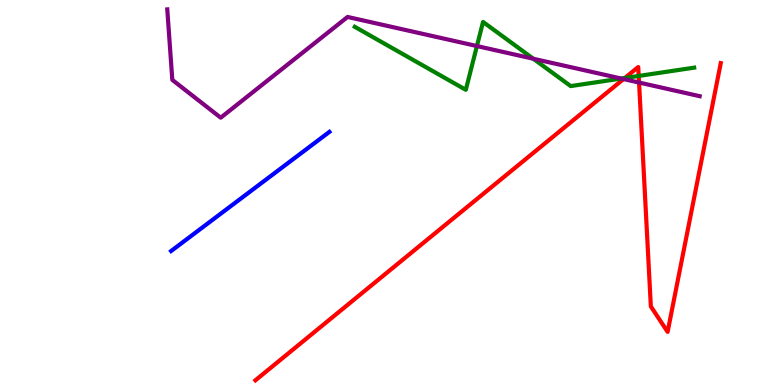[{'lines': ['blue', 'red'], 'intersections': []}, {'lines': ['green', 'red'], 'intersections': [{'x': 8.06, 'y': 7.97}, {'x': 8.24, 'y': 8.03}]}, {'lines': ['purple', 'red'], 'intersections': [{'x': 8.05, 'y': 7.95}, {'x': 8.25, 'y': 7.86}]}, {'lines': ['blue', 'green'], 'intersections': []}, {'lines': ['blue', 'purple'], 'intersections': []}, {'lines': ['green', 'purple'], 'intersections': [{'x': 6.15, 'y': 8.8}, {'x': 6.88, 'y': 8.47}, {'x': 8.02, 'y': 7.96}]}]